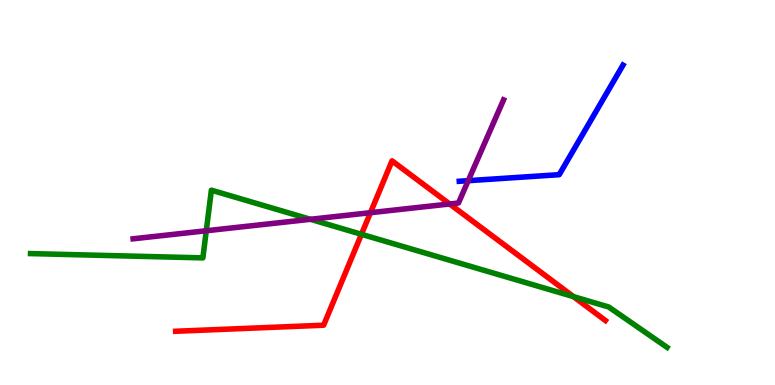[{'lines': ['blue', 'red'], 'intersections': []}, {'lines': ['green', 'red'], 'intersections': [{'x': 4.66, 'y': 3.91}, {'x': 7.4, 'y': 2.3}]}, {'lines': ['purple', 'red'], 'intersections': [{'x': 4.78, 'y': 4.48}, {'x': 5.8, 'y': 4.7}]}, {'lines': ['blue', 'green'], 'intersections': []}, {'lines': ['blue', 'purple'], 'intersections': [{'x': 6.04, 'y': 5.31}]}, {'lines': ['green', 'purple'], 'intersections': [{'x': 2.66, 'y': 4.01}, {'x': 4.01, 'y': 4.3}]}]